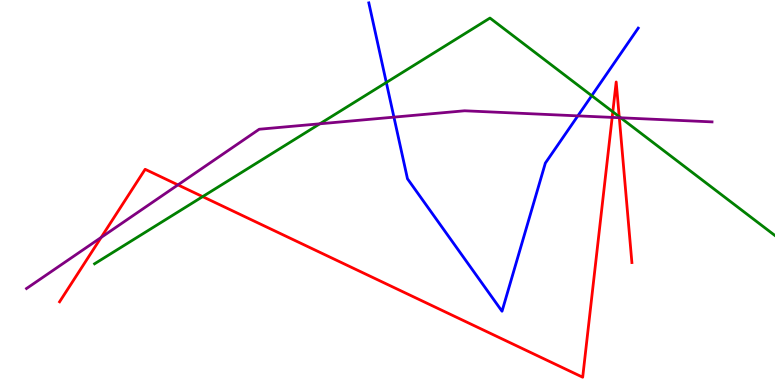[{'lines': ['blue', 'red'], 'intersections': []}, {'lines': ['green', 'red'], 'intersections': [{'x': 2.61, 'y': 4.89}, {'x': 7.91, 'y': 7.1}, {'x': 7.99, 'y': 6.97}]}, {'lines': ['purple', 'red'], 'intersections': [{'x': 1.3, 'y': 3.83}, {'x': 2.3, 'y': 5.2}, {'x': 7.9, 'y': 6.95}, {'x': 7.99, 'y': 6.94}]}, {'lines': ['blue', 'green'], 'intersections': [{'x': 4.98, 'y': 7.86}, {'x': 7.64, 'y': 7.51}]}, {'lines': ['blue', 'purple'], 'intersections': [{'x': 5.08, 'y': 6.96}, {'x': 7.46, 'y': 6.99}]}, {'lines': ['green', 'purple'], 'intersections': [{'x': 4.13, 'y': 6.78}, {'x': 8.01, 'y': 6.94}]}]